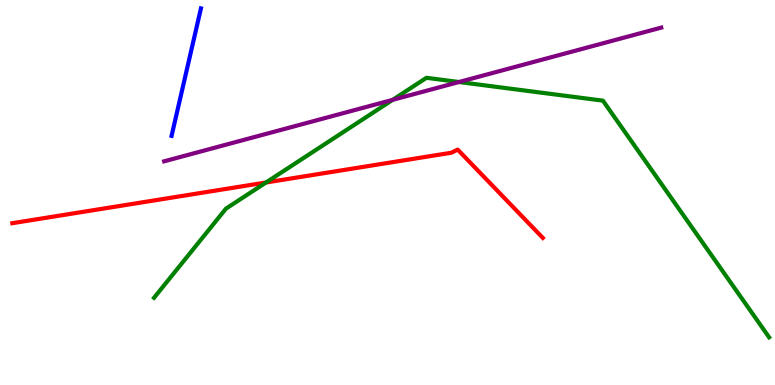[{'lines': ['blue', 'red'], 'intersections': []}, {'lines': ['green', 'red'], 'intersections': [{'x': 3.43, 'y': 5.26}]}, {'lines': ['purple', 'red'], 'intersections': []}, {'lines': ['blue', 'green'], 'intersections': []}, {'lines': ['blue', 'purple'], 'intersections': []}, {'lines': ['green', 'purple'], 'intersections': [{'x': 5.07, 'y': 7.41}, {'x': 5.92, 'y': 7.87}]}]